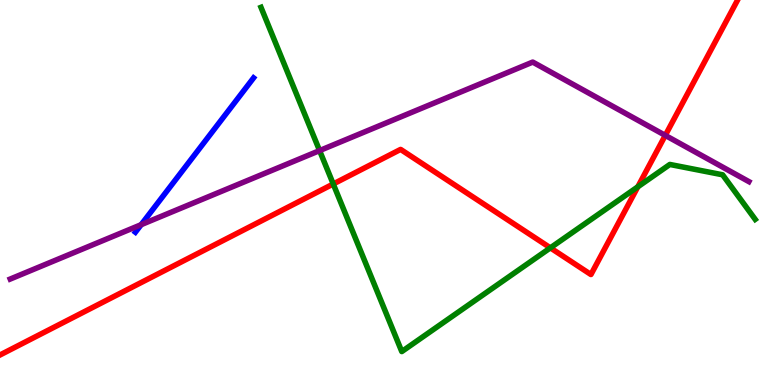[{'lines': ['blue', 'red'], 'intersections': []}, {'lines': ['green', 'red'], 'intersections': [{'x': 4.3, 'y': 5.22}, {'x': 7.1, 'y': 3.56}, {'x': 8.23, 'y': 5.15}]}, {'lines': ['purple', 'red'], 'intersections': [{'x': 8.58, 'y': 6.48}]}, {'lines': ['blue', 'green'], 'intersections': []}, {'lines': ['blue', 'purple'], 'intersections': [{'x': 1.82, 'y': 4.16}]}, {'lines': ['green', 'purple'], 'intersections': [{'x': 4.12, 'y': 6.09}]}]